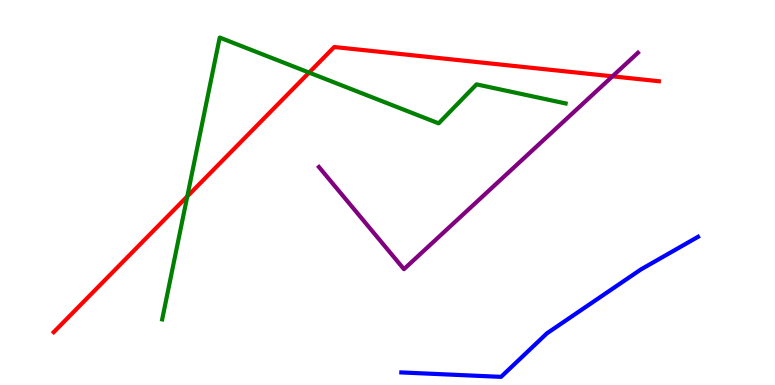[{'lines': ['blue', 'red'], 'intersections': []}, {'lines': ['green', 'red'], 'intersections': [{'x': 2.42, 'y': 4.9}, {'x': 3.99, 'y': 8.11}]}, {'lines': ['purple', 'red'], 'intersections': [{'x': 7.9, 'y': 8.02}]}, {'lines': ['blue', 'green'], 'intersections': []}, {'lines': ['blue', 'purple'], 'intersections': []}, {'lines': ['green', 'purple'], 'intersections': []}]